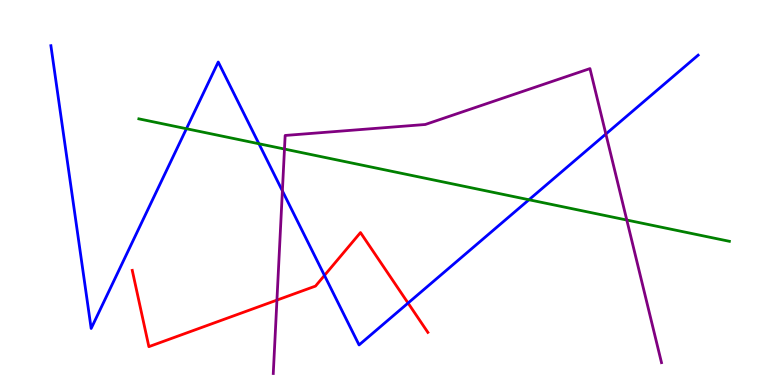[{'lines': ['blue', 'red'], 'intersections': [{'x': 4.19, 'y': 2.85}, {'x': 5.27, 'y': 2.13}]}, {'lines': ['green', 'red'], 'intersections': []}, {'lines': ['purple', 'red'], 'intersections': [{'x': 3.57, 'y': 2.2}]}, {'lines': ['blue', 'green'], 'intersections': [{'x': 2.41, 'y': 6.66}, {'x': 3.34, 'y': 6.27}, {'x': 6.83, 'y': 4.81}]}, {'lines': ['blue', 'purple'], 'intersections': [{'x': 3.64, 'y': 5.04}, {'x': 7.82, 'y': 6.52}]}, {'lines': ['green', 'purple'], 'intersections': [{'x': 3.67, 'y': 6.13}, {'x': 8.09, 'y': 4.28}]}]